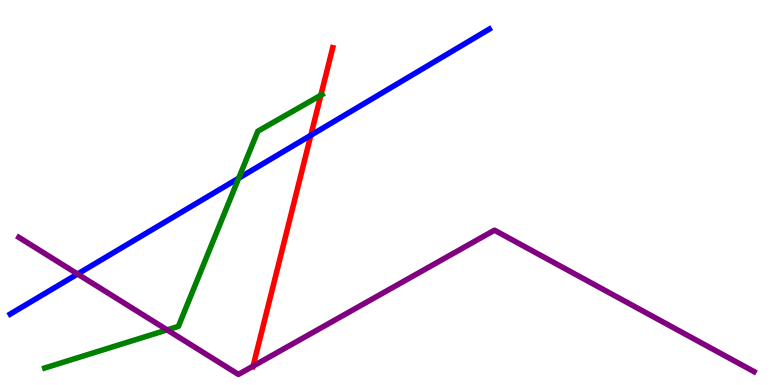[{'lines': ['blue', 'red'], 'intersections': [{'x': 4.01, 'y': 6.49}]}, {'lines': ['green', 'red'], 'intersections': [{'x': 4.14, 'y': 7.53}]}, {'lines': ['purple', 'red'], 'intersections': [{'x': 3.27, 'y': 0.491}]}, {'lines': ['blue', 'green'], 'intersections': [{'x': 3.08, 'y': 5.37}]}, {'lines': ['blue', 'purple'], 'intersections': [{'x': 1.0, 'y': 2.88}]}, {'lines': ['green', 'purple'], 'intersections': [{'x': 2.16, 'y': 1.43}]}]